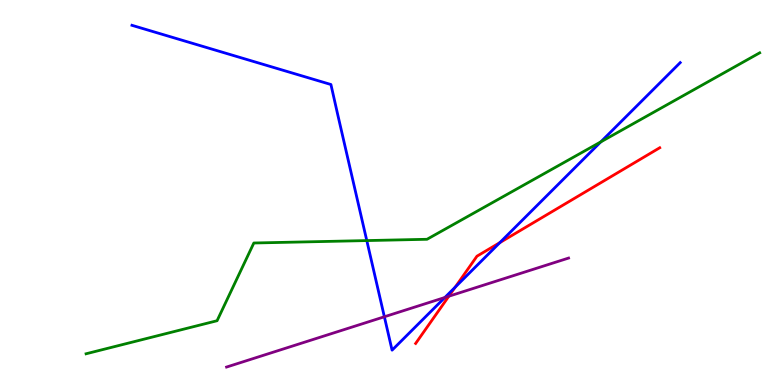[{'lines': ['blue', 'red'], 'intersections': [{'x': 5.87, 'y': 2.54}, {'x': 6.45, 'y': 3.7}]}, {'lines': ['green', 'red'], 'intersections': []}, {'lines': ['purple', 'red'], 'intersections': [{'x': 5.79, 'y': 2.31}]}, {'lines': ['blue', 'green'], 'intersections': [{'x': 4.73, 'y': 3.75}, {'x': 7.75, 'y': 6.31}]}, {'lines': ['blue', 'purple'], 'intersections': [{'x': 4.96, 'y': 1.77}, {'x': 5.74, 'y': 2.27}]}, {'lines': ['green', 'purple'], 'intersections': []}]